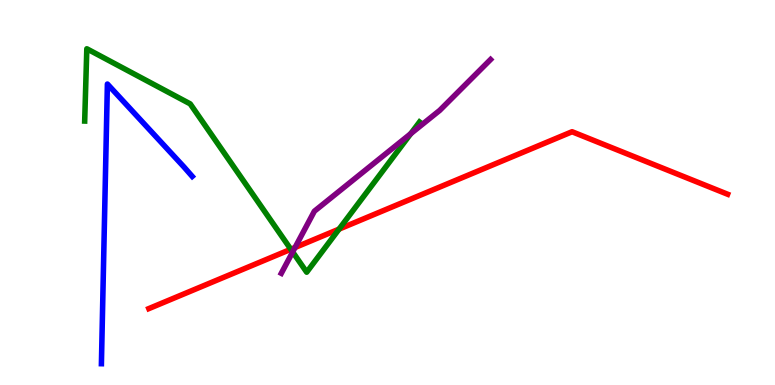[{'lines': ['blue', 'red'], 'intersections': []}, {'lines': ['green', 'red'], 'intersections': [{'x': 3.75, 'y': 3.53}, {'x': 4.38, 'y': 4.05}]}, {'lines': ['purple', 'red'], 'intersections': [{'x': 3.81, 'y': 3.57}]}, {'lines': ['blue', 'green'], 'intersections': []}, {'lines': ['blue', 'purple'], 'intersections': []}, {'lines': ['green', 'purple'], 'intersections': [{'x': 3.78, 'y': 3.46}, {'x': 5.3, 'y': 6.53}]}]